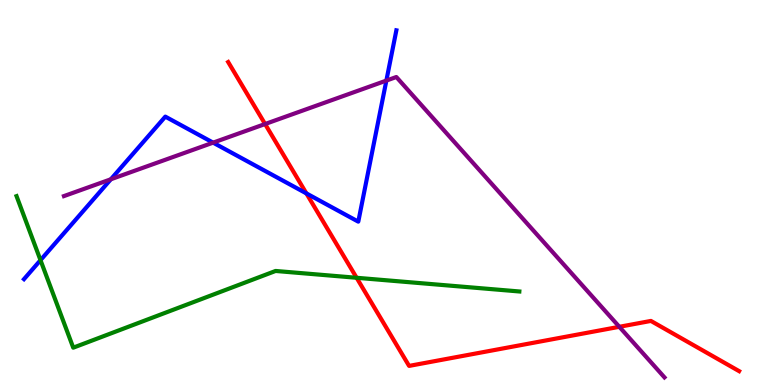[{'lines': ['blue', 'red'], 'intersections': [{'x': 3.95, 'y': 4.98}]}, {'lines': ['green', 'red'], 'intersections': [{'x': 4.6, 'y': 2.78}]}, {'lines': ['purple', 'red'], 'intersections': [{'x': 3.42, 'y': 6.78}, {'x': 7.99, 'y': 1.51}]}, {'lines': ['blue', 'green'], 'intersections': [{'x': 0.523, 'y': 3.24}]}, {'lines': ['blue', 'purple'], 'intersections': [{'x': 1.43, 'y': 5.34}, {'x': 2.75, 'y': 6.29}, {'x': 4.99, 'y': 7.91}]}, {'lines': ['green', 'purple'], 'intersections': []}]